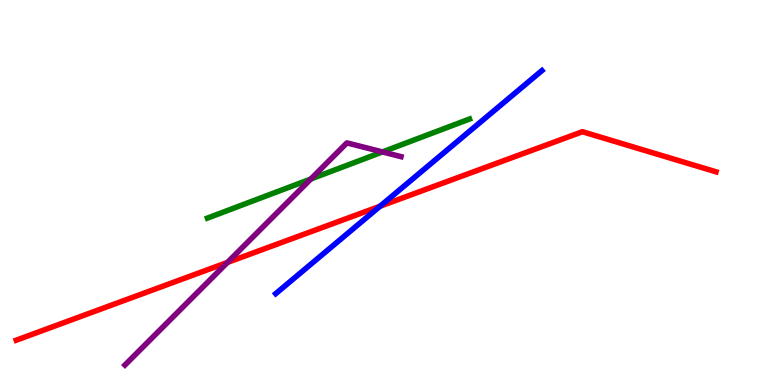[{'lines': ['blue', 'red'], 'intersections': [{'x': 4.9, 'y': 4.64}]}, {'lines': ['green', 'red'], 'intersections': []}, {'lines': ['purple', 'red'], 'intersections': [{'x': 2.94, 'y': 3.18}]}, {'lines': ['blue', 'green'], 'intersections': []}, {'lines': ['blue', 'purple'], 'intersections': []}, {'lines': ['green', 'purple'], 'intersections': [{'x': 4.01, 'y': 5.35}, {'x': 4.94, 'y': 6.05}]}]